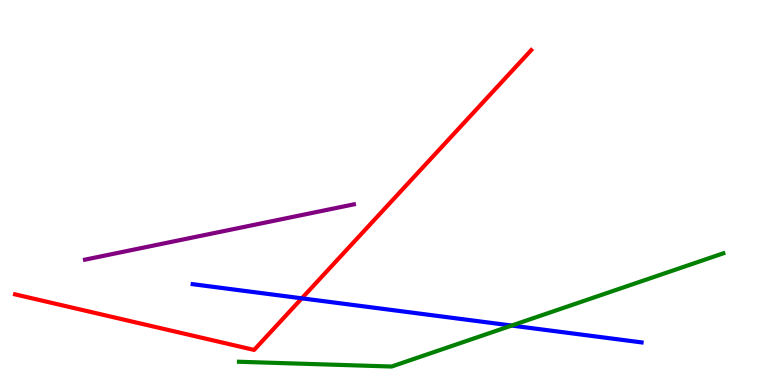[{'lines': ['blue', 'red'], 'intersections': [{'x': 3.89, 'y': 2.25}]}, {'lines': ['green', 'red'], 'intersections': []}, {'lines': ['purple', 'red'], 'intersections': []}, {'lines': ['blue', 'green'], 'intersections': [{'x': 6.6, 'y': 1.54}]}, {'lines': ['blue', 'purple'], 'intersections': []}, {'lines': ['green', 'purple'], 'intersections': []}]